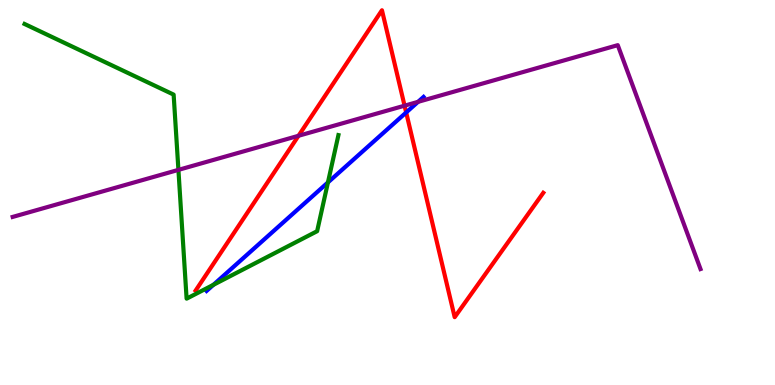[{'lines': ['blue', 'red'], 'intersections': [{'x': 5.24, 'y': 7.08}]}, {'lines': ['green', 'red'], 'intersections': []}, {'lines': ['purple', 'red'], 'intersections': [{'x': 3.85, 'y': 6.47}, {'x': 5.22, 'y': 7.26}]}, {'lines': ['blue', 'green'], 'intersections': [{'x': 2.75, 'y': 2.6}, {'x': 4.23, 'y': 5.26}]}, {'lines': ['blue', 'purple'], 'intersections': [{'x': 5.39, 'y': 7.35}]}, {'lines': ['green', 'purple'], 'intersections': [{'x': 2.3, 'y': 5.59}]}]